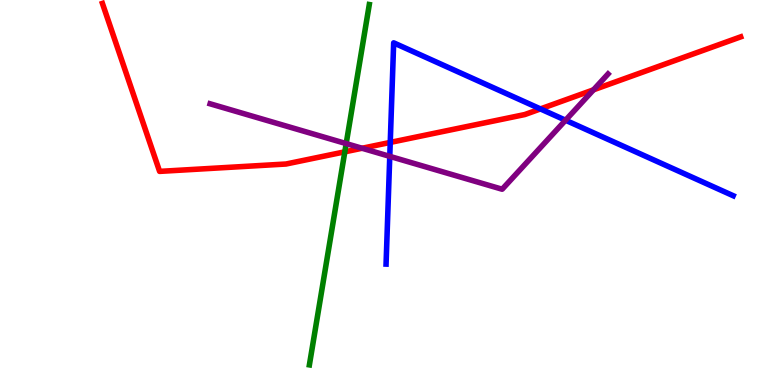[{'lines': ['blue', 'red'], 'intersections': [{'x': 5.04, 'y': 6.3}, {'x': 6.97, 'y': 7.17}]}, {'lines': ['green', 'red'], 'intersections': [{'x': 4.45, 'y': 6.06}]}, {'lines': ['purple', 'red'], 'intersections': [{'x': 4.67, 'y': 6.15}, {'x': 7.66, 'y': 7.67}]}, {'lines': ['blue', 'green'], 'intersections': []}, {'lines': ['blue', 'purple'], 'intersections': [{'x': 5.03, 'y': 5.94}, {'x': 7.3, 'y': 6.88}]}, {'lines': ['green', 'purple'], 'intersections': [{'x': 4.47, 'y': 6.27}]}]